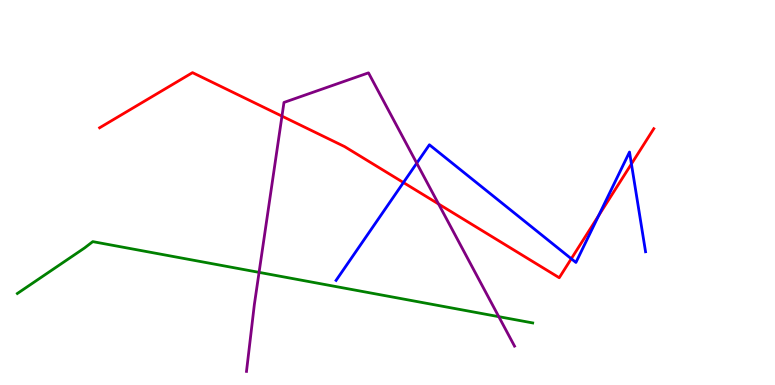[{'lines': ['blue', 'red'], 'intersections': [{'x': 5.21, 'y': 5.26}, {'x': 7.37, 'y': 3.28}, {'x': 7.72, 'y': 4.4}, {'x': 8.15, 'y': 5.74}]}, {'lines': ['green', 'red'], 'intersections': []}, {'lines': ['purple', 'red'], 'intersections': [{'x': 3.64, 'y': 6.98}, {'x': 5.66, 'y': 4.7}]}, {'lines': ['blue', 'green'], 'intersections': []}, {'lines': ['blue', 'purple'], 'intersections': [{'x': 5.38, 'y': 5.76}]}, {'lines': ['green', 'purple'], 'intersections': [{'x': 3.34, 'y': 2.93}, {'x': 6.44, 'y': 1.77}]}]